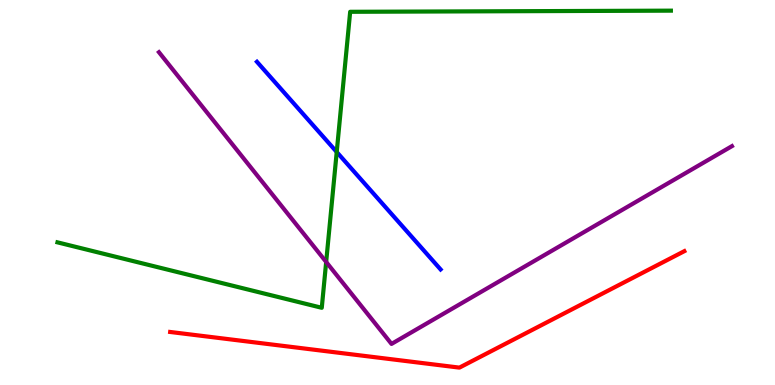[{'lines': ['blue', 'red'], 'intersections': []}, {'lines': ['green', 'red'], 'intersections': []}, {'lines': ['purple', 'red'], 'intersections': []}, {'lines': ['blue', 'green'], 'intersections': [{'x': 4.34, 'y': 6.05}]}, {'lines': ['blue', 'purple'], 'intersections': []}, {'lines': ['green', 'purple'], 'intersections': [{'x': 4.21, 'y': 3.2}]}]